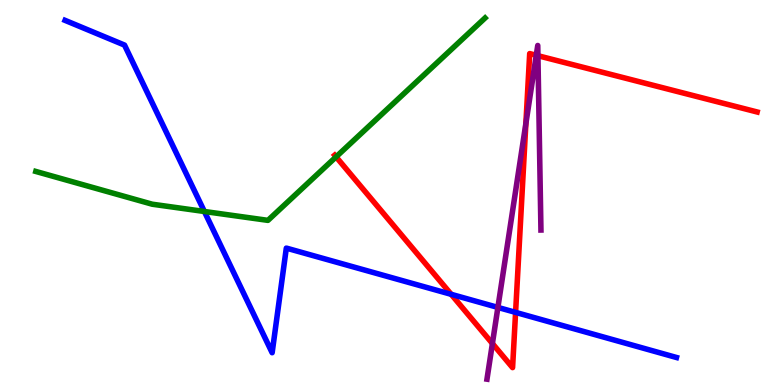[{'lines': ['blue', 'red'], 'intersections': [{'x': 5.82, 'y': 2.36}, {'x': 6.65, 'y': 1.89}]}, {'lines': ['green', 'red'], 'intersections': [{'x': 4.34, 'y': 5.93}]}, {'lines': ['purple', 'red'], 'intersections': [{'x': 6.35, 'y': 1.08}, {'x': 6.79, 'y': 6.79}, {'x': 6.92, 'y': 8.56}, {'x': 6.94, 'y': 8.55}]}, {'lines': ['blue', 'green'], 'intersections': [{'x': 2.64, 'y': 4.51}]}, {'lines': ['blue', 'purple'], 'intersections': [{'x': 6.42, 'y': 2.02}]}, {'lines': ['green', 'purple'], 'intersections': []}]